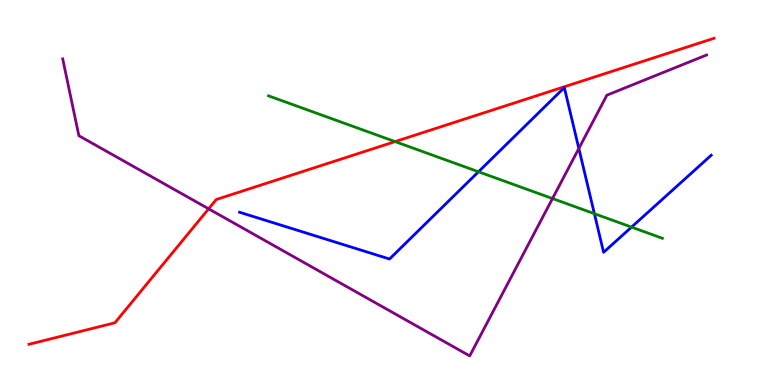[{'lines': ['blue', 'red'], 'intersections': []}, {'lines': ['green', 'red'], 'intersections': [{'x': 5.1, 'y': 6.32}]}, {'lines': ['purple', 'red'], 'intersections': [{'x': 2.69, 'y': 4.58}]}, {'lines': ['blue', 'green'], 'intersections': [{'x': 6.17, 'y': 5.54}, {'x': 7.67, 'y': 4.45}, {'x': 8.15, 'y': 4.1}]}, {'lines': ['blue', 'purple'], 'intersections': [{'x': 7.47, 'y': 6.14}]}, {'lines': ['green', 'purple'], 'intersections': [{'x': 7.13, 'y': 4.84}]}]